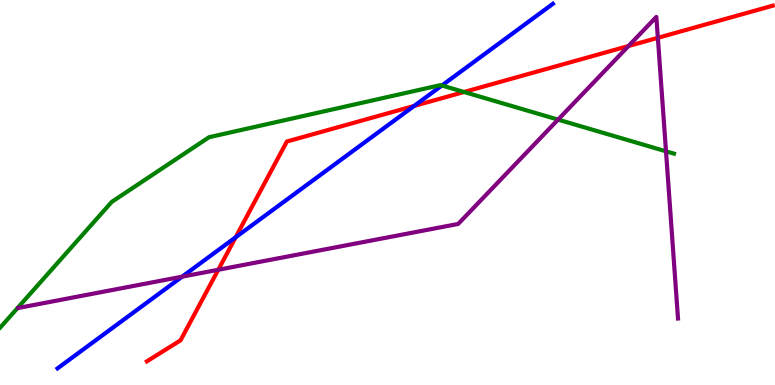[{'lines': ['blue', 'red'], 'intersections': [{'x': 3.04, 'y': 3.84}, {'x': 5.34, 'y': 7.25}]}, {'lines': ['green', 'red'], 'intersections': [{'x': 5.99, 'y': 7.61}]}, {'lines': ['purple', 'red'], 'intersections': [{'x': 2.82, 'y': 2.99}, {'x': 8.11, 'y': 8.8}, {'x': 8.49, 'y': 9.02}]}, {'lines': ['blue', 'green'], 'intersections': [{'x': 5.7, 'y': 7.78}]}, {'lines': ['blue', 'purple'], 'intersections': [{'x': 2.35, 'y': 2.81}]}, {'lines': ['green', 'purple'], 'intersections': [{'x': 7.2, 'y': 6.89}, {'x': 8.59, 'y': 6.07}]}]